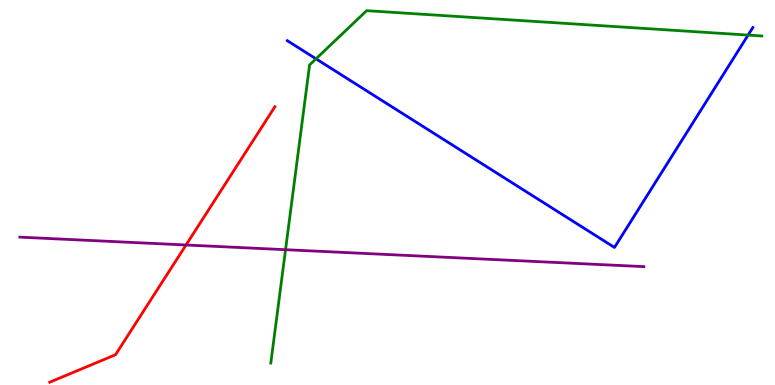[{'lines': ['blue', 'red'], 'intersections': []}, {'lines': ['green', 'red'], 'intersections': []}, {'lines': ['purple', 'red'], 'intersections': [{'x': 2.4, 'y': 3.64}]}, {'lines': ['blue', 'green'], 'intersections': [{'x': 4.08, 'y': 8.47}, {'x': 9.65, 'y': 9.09}]}, {'lines': ['blue', 'purple'], 'intersections': []}, {'lines': ['green', 'purple'], 'intersections': [{'x': 3.68, 'y': 3.51}]}]